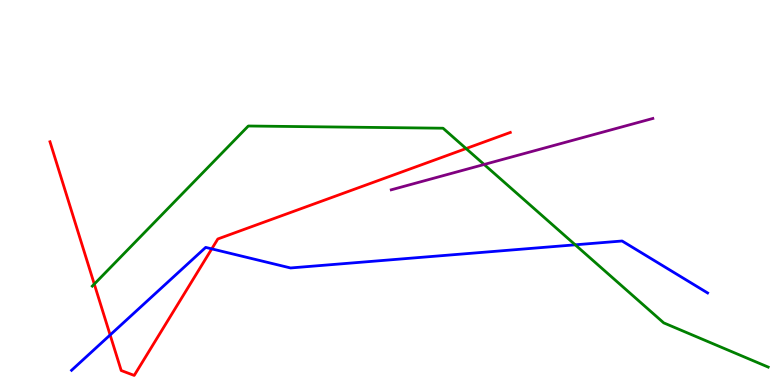[{'lines': ['blue', 'red'], 'intersections': [{'x': 1.42, 'y': 1.3}, {'x': 2.73, 'y': 3.54}]}, {'lines': ['green', 'red'], 'intersections': [{'x': 1.22, 'y': 2.62}, {'x': 6.01, 'y': 6.14}]}, {'lines': ['purple', 'red'], 'intersections': []}, {'lines': ['blue', 'green'], 'intersections': [{'x': 7.42, 'y': 3.64}]}, {'lines': ['blue', 'purple'], 'intersections': []}, {'lines': ['green', 'purple'], 'intersections': [{'x': 6.25, 'y': 5.73}]}]